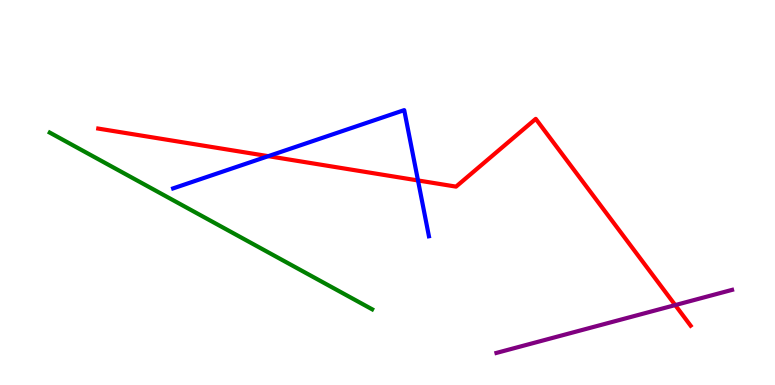[{'lines': ['blue', 'red'], 'intersections': [{'x': 3.46, 'y': 5.94}, {'x': 5.39, 'y': 5.31}]}, {'lines': ['green', 'red'], 'intersections': []}, {'lines': ['purple', 'red'], 'intersections': [{'x': 8.71, 'y': 2.08}]}, {'lines': ['blue', 'green'], 'intersections': []}, {'lines': ['blue', 'purple'], 'intersections': []}, {'lines': ['green', 'purple'], 'intersections': []}]